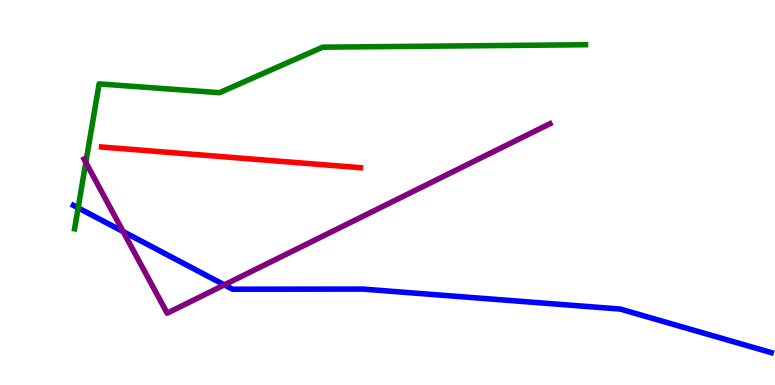[{'lines': ['blue', 'red'], 'intersections': []}, {'lines': ['green', 'red'], 'intersections': []}, {'lines': ['purple', 'red'], 'intersections': []}, {'lines': ['blue', 'green'], 'intersections': [{'x': 1.01, 'y': 4.6}]}, {'lines': ['blue', 'purple'], 'intersections': [{'x': 1.59, 'y': 3.99}, {'x': 2.89, 'y': 2.6}]}, {'lines': ['green', 'purple'], 'intersections': [{'x': 1.11, 'y': 5.78}]}]